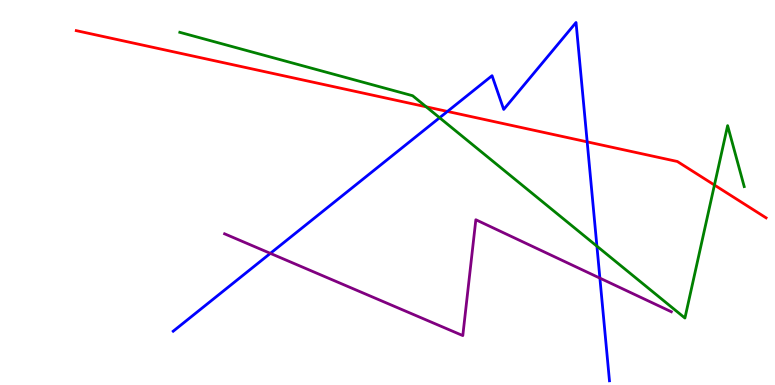[{'lines': ['blue', 'red'], 'intersections': [{'x': 5.77, 'y': 7.11}, {'x': 7.58, 'y': 6.32}]}, {'lines': ['green', 'red'], 'intersections': [{'x': 5.5, 'y': 7.23}, {'x': 9.22, 'y': 5.19}]}, {'lines': ['purple', 'red'], 'intersections': []}, {'lines': ['blue', 'green'], 'intersections': [{'x': 5.67, 'y': 6.94}, {'x': 7.7, 'y': 3.61}]}, {'lines': ['blue', 'purple'], 'intersections': [{'x': 3.49, 'y': 3.42}, {'x': 7.74, 'y': 2.78}]}, {'lines': ['green', 'purple'], 'intersections': []}]